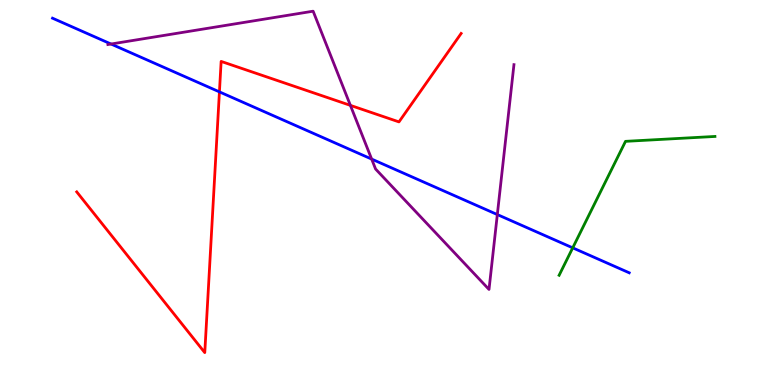[{'lines': ['blue', 'red'], 'intersections': [{'x': 2.83, 'y': 7.61}]}, {'lines': ['green', 'red'], 'intersections': []}, {'lines': ['purple', 'red'], 'intersections': [{'x': 4.52, 'y': 7.26}]}, {'lines': ['blue', 'green'], 'intersections': [{'x': 7.39, 'y': 3.56}]}, {'lines': ['blue', 'purple'], 'intersections': [{'x': 1.43, 'y': 8.86}, {'x': 4.8, 'y': 5.87}, {'x': 6.42, 'y': 4.43}]}, {'lines': ['green', 'purple'], 'intersections': []}]